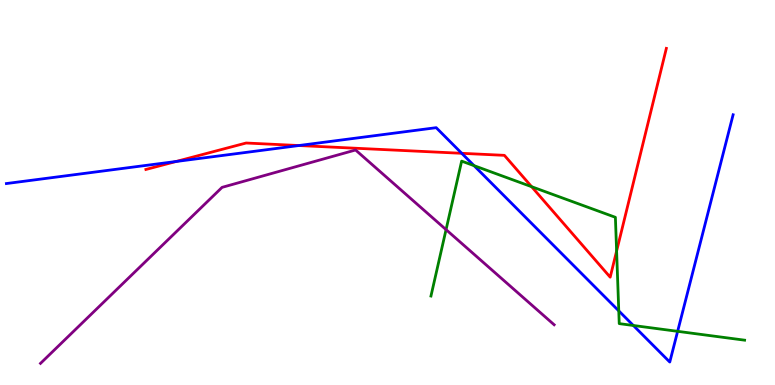[{'lines': ['blue', 'red'], 'intersections': [{'x': 2.27, 'y': 5.81}, {'x': 3.86, 'y': 6.22}, {'x': 5.96, 'y': 6.02}]}, {'lines': ['green', 'red'], 'intersections': [{'x': 6.86, 'y': 5.15}, {'x': 7.96, 'y': 3.48}]}, {'lines': ['purple', 'red'], 'intersections': []}, {'lines': ['blue', 'green'], 'intersections': [{'x': 6.12, 'y': 5.7}, {'x': 7.98, 'y': 1.93}, {'x': 8.17, 'y': 1.55}, {'x': 8.74, 'y': 1.39}]}, {'lines': ['blue', 'purple'], 'intersections': []}, {'lines': ['green', 'purple'], 'intersections': [{'x': 5.76, 'y': 4.04}]}]